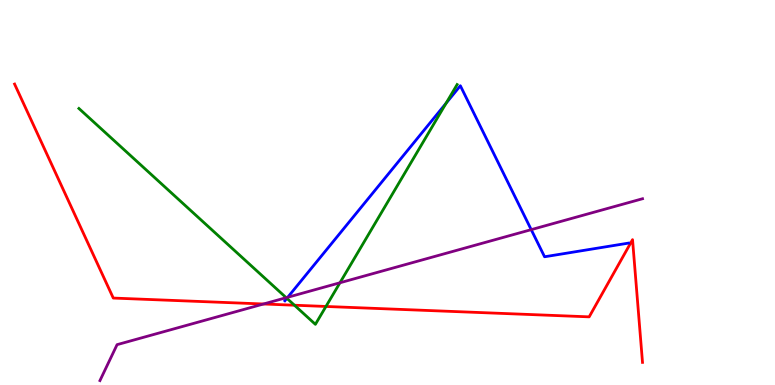[{'lines': ['blue', 'red'], 'intersections': []}, {'lines': ['green', 'red'], 'intersections': [{'x': 3.8, 'y': 2.07}, {'x': 4.21, 'y': 2.04}]}, {'lines': ['purple', 'red'], 'intersections': [{'x': 3.4, 'y': 2.1}]}, {'lines': ['blue', 'green'], 'intersections': [{'x': 3.7, 'y': 2.25}, {'x': 5.76, 'y': 7.32}]}, {'lines': ['blue', 'purple'], 'intersections': [{'x': 3.71, 'y': 2.28}, {'x': 6.85, 'y': 4.04}]}, {'lines': ['green', 'purple'], 'intersections': [{'x': 3.69, 'y': 2.27}, {'x': 4.39, 'y': 2.66}]}]